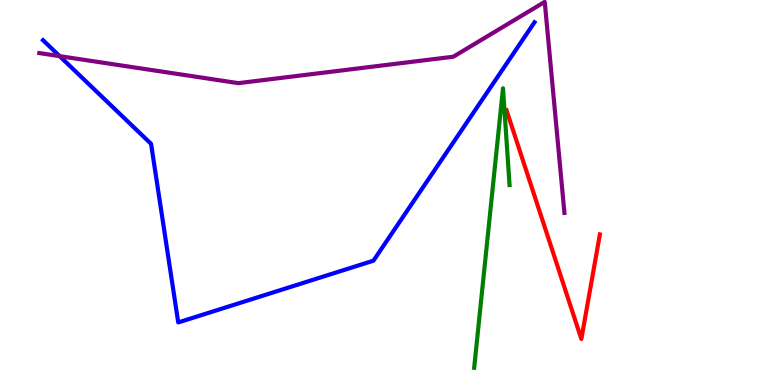[{'lines': ['blue', 'red'], 'intersections': []}, {'lines': ['green', 'red'], 'intersections': []}, {'lines': ['purple', 'red'], 'intersections': []}, {'lines': ['blue', 'green'], 'intersections': []}, {'lines': ['blue', 'purple'], 'intersections': [{'x': 0.769, 'y': 8.54}]}, {'lines': ['green', 'purple'], 'intersections': []}]